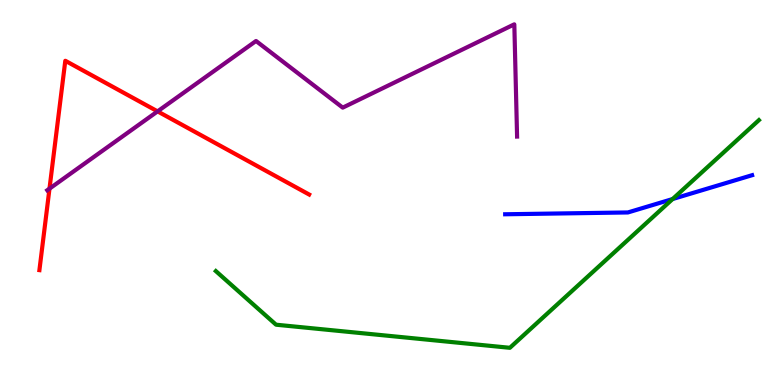[{'lines': ['blue', 'red'], 'intersections': []}, {'lines': ['green', 'red'], 'intersections': []}, {'lines': ['purple', 'red'], 'intersections': [{'x': 0.639, 'y': 5.1}, {'x': 2.03, 'y': 7.11}]}, {'lines': ['blue', 'green'], 'intersections': [{'x': 8.68, 'y': 4.83}]}, {'lines': ['blue', 'purple'], 'intersections': []}, {'lines': ['green', 'purple'], 'intersections': []}]